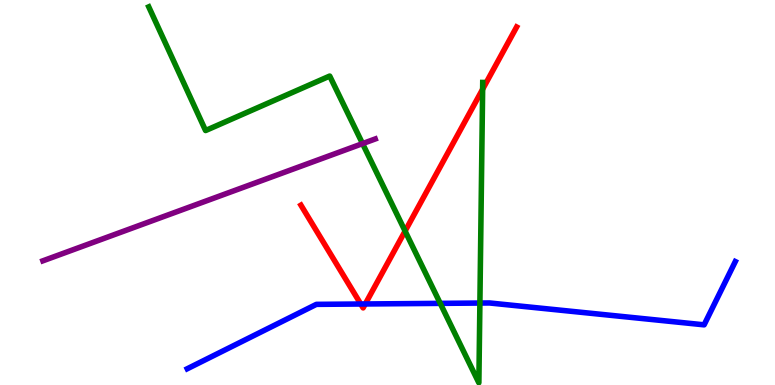[{'lines': ['blue', 'red'], 'intersections': [{'x': 4.65, 'y': 2.1}, {'x': 4.71, 'y': 2.1}]}, {'lines': ['green', 'red'], 'intersections': [{'x': 5.23, 'y': 4.0}, {'x': 6.23, 'y': 7.68}]}, {'lines': ['purple', 'red'], 'intersections': []}, {'lines': ['blue', 'green'], 'intersections': [{'x': 5.68, 'y': 2.12}, {'x': 6.19, 'y': 2.13}]}, {'lines': ['blue', 'purple'], 'intersections': []}, {'lines': ['green', 'purple'], 'intersections': [{'x': 4.68, 'y': 6.27}]}]